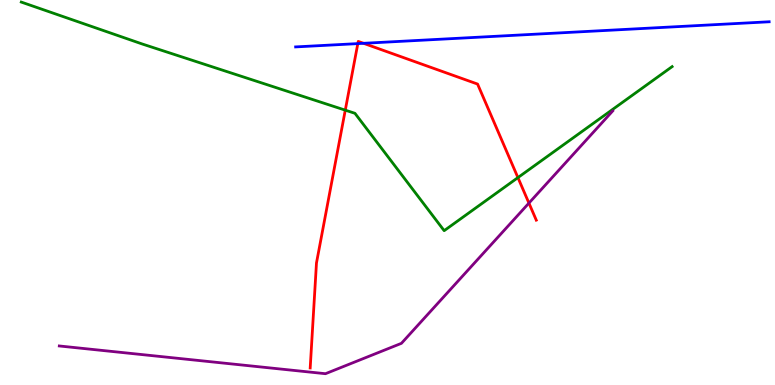[{'lines': ['blue', 'red'], 'intersections': [{'x': 4.62, 'y': 8.87}, {'x': 4.69, 'y': 8.88}]}, {'lines': ['green', 'red'], 'intersections': [{'x': 4.46, 'y': 7.14}, {'x': 6.68, 'y': 5.39}]}, {'lines': ['purple', 'red'], 'intersections': [{'x': 6.82, 'y': 4.72}]}, {'lines': ['blue', 'green'], 'intersections': []}, {'lines': ['blue', 'purple'], 'intersections': []}, {'lines': ['green', 'purple'], 'intersections': []}]